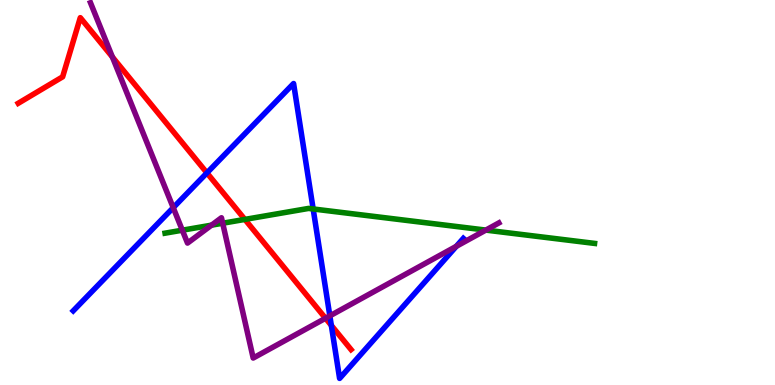[{'lines': ['blue', 'red'], 'intersections': [{'x': 2.67, 'y': 5.51}, {'x': 4.28, 'y': 1.55}]}, {'lines': ['green', 'red'], 'intersections': [{'x': 3.16, 'y': 4.3}]}, {'lines': ['purple', 'red'], 'intersections': [{'x': 1.45, 'y': 8.52}, {'x': 4.2, 'y': 1.73}]}, {'lines': ['blue', 'green'], 'intersections': [{'x': 4.04, 'y': 4.57}]}, {'lines': ['blue', 'purple'], 'intersections': [{'x': 2.24, 'y': 4.61}, {'x': 4.26, 'y': 1.8}, {'x': 5.89, 'y': 3.6}]}, {'lines': ['green', 'purple'], 'intersections': [{'x': 2.35, 'y': 4.02}, {'x': 2.73, 'y': 4.15}, {'x': 2.87, 'y': 4.2}, {'x': 6.27, 'y': 4.02}]}]